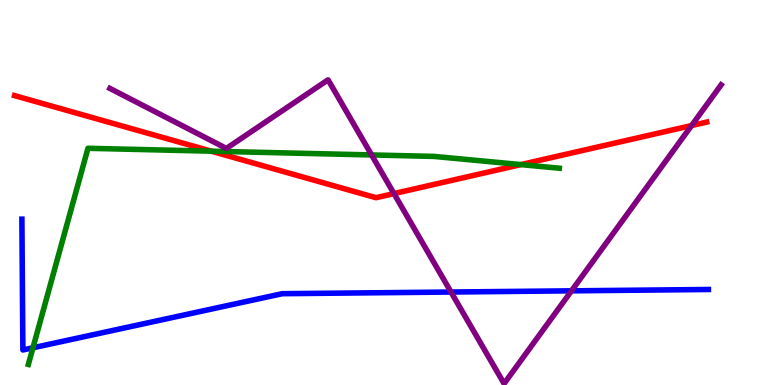[{'lines': ['blue', 'red'], 'intersections': []}, {'lines': ['green', 'red'], 'intersections': [{'x': 2.73, 'y': 6.07}, {'x': 6.72, 'y': 5.72}]}, {'lines': ['purple', 'red'], 'intersections': [{'x': 5.08, 'y': 4.97}, {'x': 8.92, 'y': 6.74}]}, {'lines': ['blue', 'green'], 'intersections': [{'x': 0.425, 'y': 0.967}]}, {'lines': ['blue', 'purple'], 'intersections': [{'x': 5.82, 'y': 2.41}, {'x': 7.37, 'y': 2.45}]}, {'lines': ['green', 'purple'], 'intersections': [{'x': 4.79, 'y': 5.98}]}]